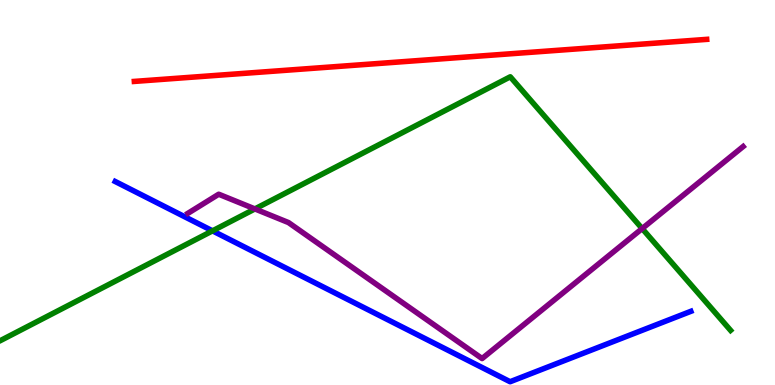[{'lines': ['blue', 'red'], 'intersections': []}, {'lines': ['green', 'red'], 'intersections': []}, {'lines': ['purple', 'red'], 'intersections': []}, {'lines': ['blue', 'green'], 'intersections': [{'x': 2.74, 'y': 4.0}]}, {'lines': ['blue', 'purple'], 'intersections': []}, {'lines': ['green', 'purple'], 'intersections': [{'x': 3.29, 'y': 4.57}, {'x': 8.29, 'y': 4.06}]}]